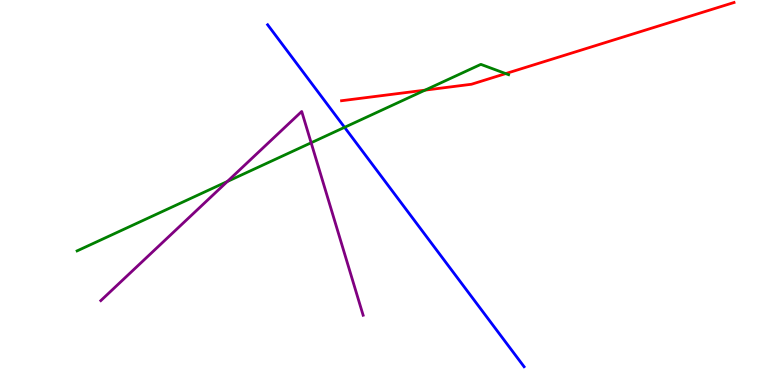[{'lines': ['blue', 'red'], 'intersections': []}, {'lines': ['green', 'red'], 'intersections': [{'x': 5.48, 'y': 7.66}, {'x': 6.53, 'y': 8.09}]}, {'lines': ['purple', 'red'], 'intersections': []}, {'lines': ['blue', 'green'], 'intersections': [{'x': 4.45, 'y': 6.69}]}, {'lines': ['blue', 'purple'], 'intersections': []}, {'lines': ['green', 'purple'], 'intersections': [{'x': 2.93, 'y': 5.29}, {'x': 4.01, 'y': 6.29}]}]